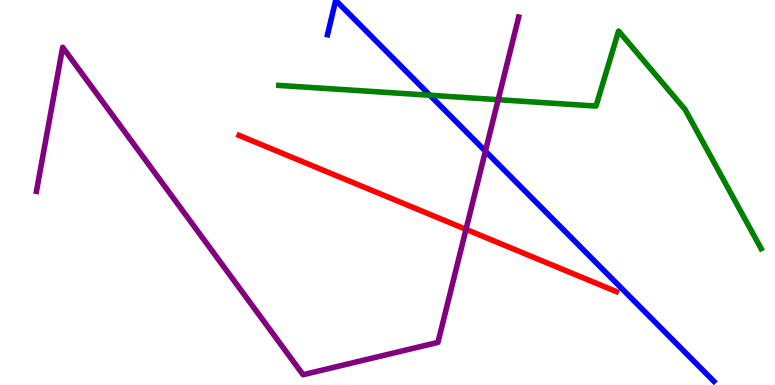[{'lines': ['blue', 'red'], 'intersections': []}, {'lines': ['green', 'red'], 'intersections': []}, {'lines': ['purple', 'red'], 'intersections': [{'x': 6.01, 'y': 4.04}]}, {'lines': ['blue', 'green'], 'intersections': [{'x': 5.55, 'y': 7.53}]}, {'lines': ['blue', 'purple'], 'intersections': [{'x': 6.26, 'y': 6.07}]}, {'lines': ['green', 'purple'], 'intersections': [{'x': 6.43, 'y': 7.41}]}]